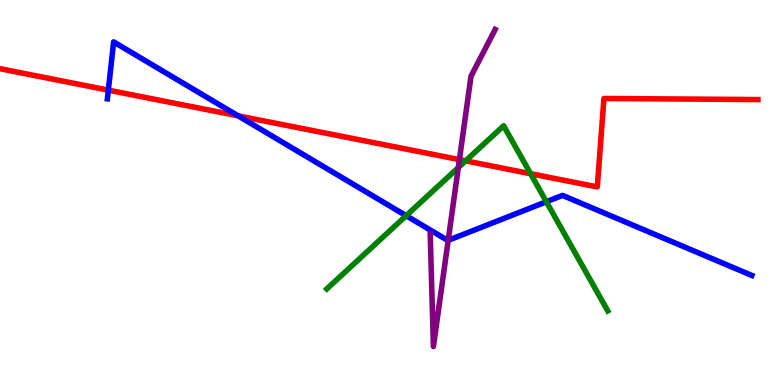[{'lines': ['blue', 'red'], 'intersections': [{'x': 1.4, 'y': 7.66}, {'x': 3.07, 'y': 6.99}]}, {'lines': ['green', 'red'], 'intersections': [{'x': 6.01, 'y': 5.82}, {'x': 6.85, 'y': 5.49}]}, {'lines': ['purple', 'red'], 'intersections': [{'x': 5.93, 'y': 5.85}]}, {'lines': ['blue', 'green'], 'intersections': [{'x': 5.24, 'y': 4.4}, {'x': 7.05, 'y': 4.76}]}, {'lines': ['blue', 'purple'], 'intersections': [{'x': 5.78, 'y': 3.76}]}, {'lines': ['green', 'purple'], 'intersections': [{'x': 5.91, 'y': 5.65}]}]